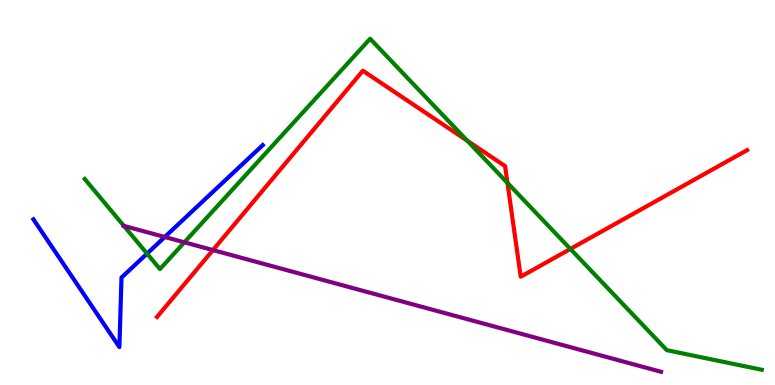[{'lines': ['blue', 'red'], 'intersections': []}, {'lines': ['green', 'red'], 'intersections': [{'x': 6.03, 'y': 6.34}, {'x': 6.55, 'y': 5.25}, {'x': 7.36, 'y': 3.53}]}, {'lines': ['purple', 'red'], 'intersections': [{'x': 2.75, 'y': 3.5}]}, {'lines': ['blue', 'green'], 'intersections': [{'x': 1.9, 'y': 3.41}]}, {'lines': ['blue', 'purple'], 'intersections': [{'x': 2.13, 'y': 3.84}]}, {'lines': ['green', 'purple'], 'intersections': [{'x': 1.6, 'y': 4.13}, {'x': 2.38, 'y': 3.71}]}]